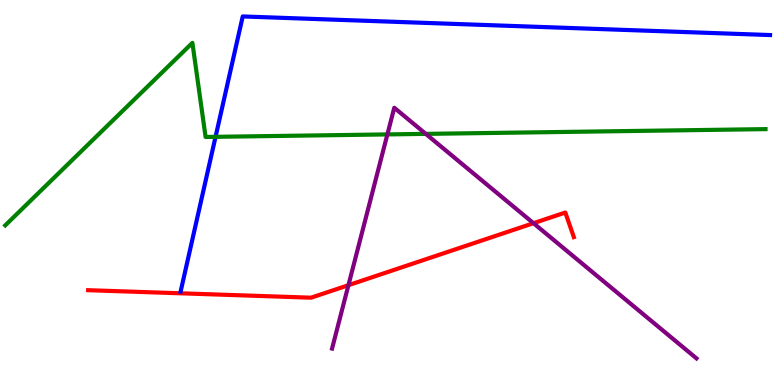[{'lines': ['blue', 'red'], 'intersections': []}, {'lines': ['green', 'red'], 'intersections': []}, {'lines': ['purple', 'red'], 'intersections': [{'x': 4.5, 'y': 2.59}, {'x': 6.88, 'y': 4.2}]}, {'lines': ['blue', 'green'], 'intersections': [{'x': 2.78, 'y': 6.45}]}, {'lines': ['blue', 'purple'], 'intersections': []}, {'lines': ['green', 'purple'], 'intersections': [{'x': 5.0, 'y': 6.51}, {'x': 5.49, 'y': 6.52}]}]